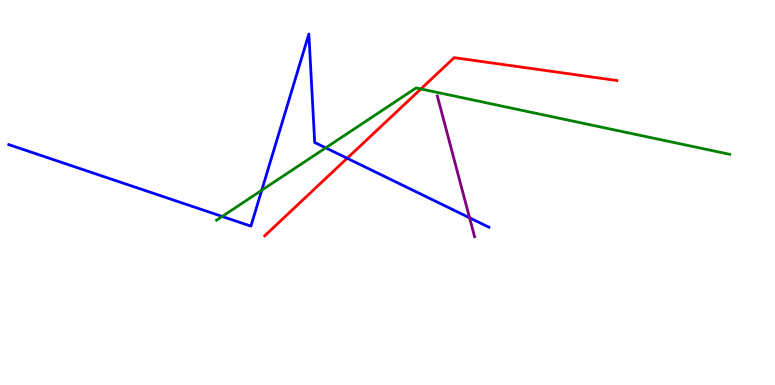[{'lines': ['blue', 'red'], 'intersections': [{'x': 4.48, 'y': 5.89}]}, {'lines': ['green', 'red'], 'intersections': [{'x': 5.43, 'y': 7.69}]}, {'lines': ['purple', 'red'], 'intersections': []}, {'lines': ['blue', 'green'], 'intersections': [{'x': 2.87, 'y': 4.38}, {'x': 3.38, 'y': 5.06}, {'x': 4.2, 'y': 6.16}]}, {'lines': ['blue', 'purple'], 'intersections': [{'x': 6.06, 'y': 4.34}]}, {'lines': ['green', 'purple'], 'intersections': []}]